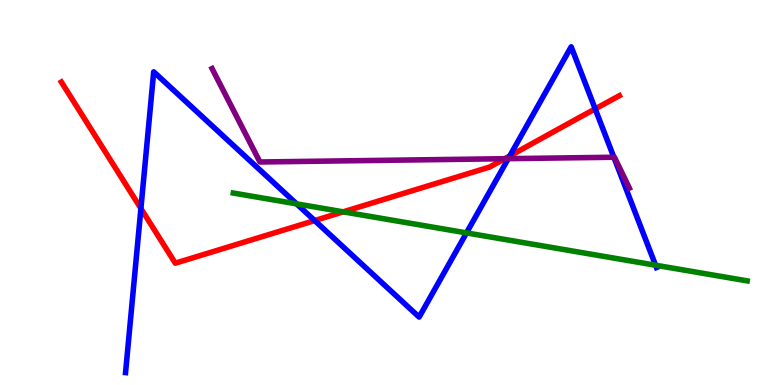[{'lines': ['blue', 'red'], 'intersections': [{'x': 1.82, 'y': 4.58}, {'x': 4.06, 'y': 4.27}, {'x': 6.58, 'y': 5.95}, {'x': 7.68, 'y': 7.17}]}, {'lines': ['green', 'red'], 'intersections': [{'x': 4.43, 'y': 4.5}]}, {'lines': ['purple', 'red'], 'intersections': [{'x': 6.51, 'y': 5.88}]}, {'lines': ['blue', 'green'], 'intersections': [{'x': 3.83, 'y': 4.7}, {'x': 6.02, 'y': 3.95}, {'x': 8.46, 'y': 3.11}]}, {'lines': ['blue', 'purple'], 'intersections': [{'x': 6.56, 'y': 5.88}, {'x': 7.92, 'y': 5.92}]}, {'lines': ['green', 'purple'], 'intersections': []}]